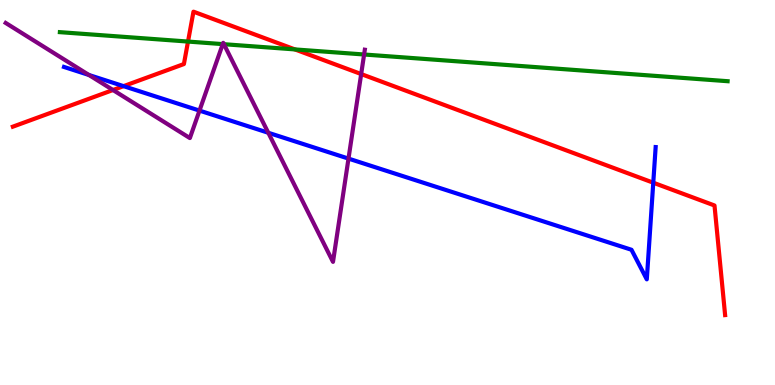[{'lines': ['blue', 'red'], 'intersections': [{'x': 1.59, 'y': 7.76}, {'x': 8.43, 'y': 5.25}]}, {'lines': ['green', 'red'], 'intersections': [{'x': 2.43, 'y': 8.92}, {'x': 3.81, 'y': 8.72}]}, {'lines': ['purple', 'red'], 'intersections': [{'x': 1.46, 'y': 7.66}, {'x': 4.66, 'y': 8.08}]}, {'lines': ['blue', 'green'], 'intersections': []}, {'lines': ['blue', 'purple'], 'intersections': [{'x': 1.15, 'y': 8.05}, {'x': 2.57, 'y': 7.13}, {'x': 3.46, 'y': 6.55}, {'x': 4.5, 'y': 5.88}]}, {'lines': ['green', 'purple'], 'intersections': [{'x': 2.87, 'y': 8.85}, {'x': 2.89, 'y': 8.85}, {'x': 4.7, 'y': 8.58}]}]